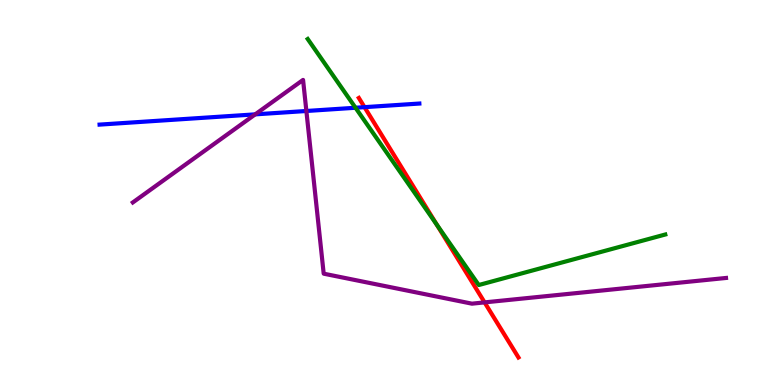[{'lines': ['blue', 'red'], 'intersections': [{'x': 4.7, 'y': 7.22}]}, {'lines': ['green', 'red'], 'intersections': [{'x': 5.64, 'y': 4.17}]}, {'lines': ['purple', 'red'], 'intersections': [{'x': 6.25, 'y': 2.15}]}, {'lines': ['blue', 'green'], 'intersections': [{'x': 4.59, 'y': 7.2}]}, {'lines': ['blue', 'purple'], 'intersections': [{'x': 3.29, 'y': 7.03}, {'x': 3.95, 'y': 7.12}]}, {'lines': ['green', 'purple'], 'intersections': []}]